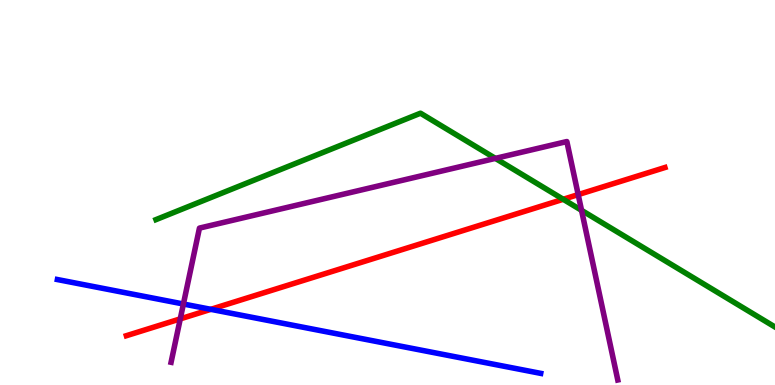[{'lines': ['blue', 'red'], 'intersections': [{'x': 2.72, 'y': 1.97}]}, {'lines': ['green', 'red'], 'intersections': [{'x': 7.27, 'y': 4.82}]}, {'lines': ['purple', 'red'], 'intersections': [{'x': 2.33, 'y': 1.72}, {'x': 7.46, 'y': 4.95}]}, {'lines': ['blue', 'green'], 'intersections': []}, {'lines': ['blue', 'purple'], 'intersections': [{'x': 2.37, 'y': 2.1}]}, {'lines': ['green', 'purple'], 'intersections': [{'x': 6.39, 'y': 5.89}, {'x': 7.5, 'y': 4.54}]}]